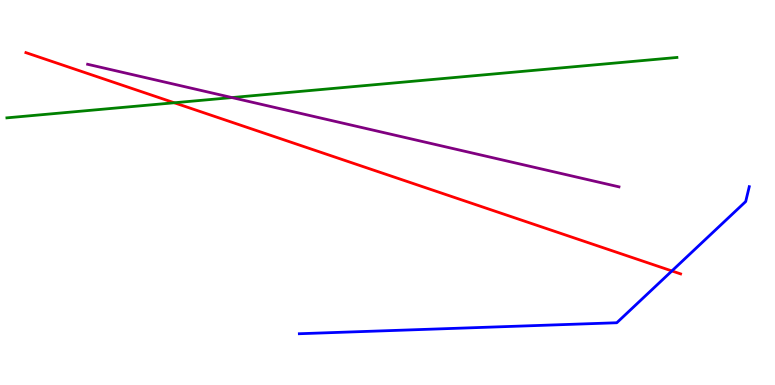[{'lines': ['blue', 'red'], 'intersections': [{'x': 8.67, 'y': 2.96}]}, {'lines': ['green', 'red'], 'intersections': [{'x': 2.25, 'y': 7.33}]}, {'lines': ['purple', 'red'], 'intersections': []}, {'lines': ['blue', 'green'], 'intersections': []}, {'lines': ['blue', 'purple'], 'intersections': []}, {'lines': ['green', 'purple'], 'intersections': [{'x': 2.99, 'y': 7.47}]}]